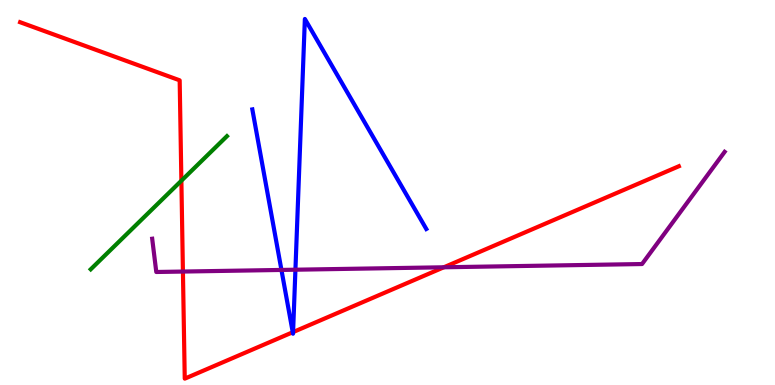[{'lines': ['blue', 'red'], 'intersections': [{'x': 3.78, 'y': 1.37}, {'x': 3.78, 'y': 1.37}]}, {'lines': ['green', 'red'], 'intersections': [{'x': 2.34, 'y': 5.31}]}, {'lines': ['purple', 'red'], 'intersections': [{'x': 2.36, 'y': 2.95}, {'x': 5.73, 'y': 3.06}]}, {'lines': ['blue', 'green'], 'intersections': []}, {'lines': ['blue', 'purple'], 'intersections': [{'x': 3.63, 'y': 2.99}, {'x': 3.81, 'y': 2.99}]}, {'lines': ['green', 'purple'], 'intersections': []}]